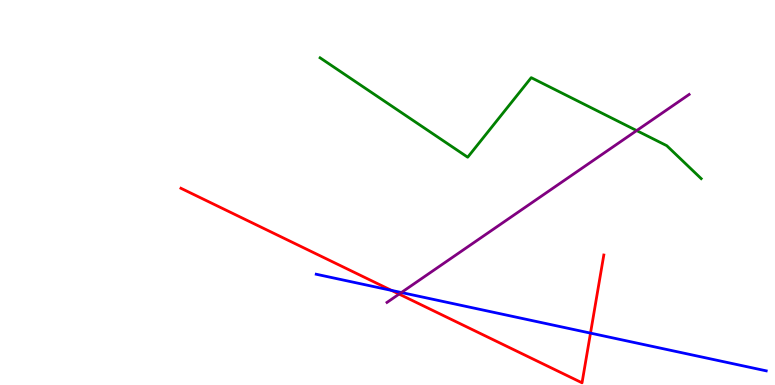[{'lines': ['blue', 'red'], 'intersections': [{'x': 5.05, 'y': 2.46}, {'x': 7.62, 'y': 1.35}]}, {'lines': ['green', 'red'], 'intersections': []}, {'lines': ['purple', 'red'], 'intersections': [{'x': 5.15, 'y': 2.36}]}, {'lines': ['blue', 'green'], 'intersections': []}, {'lines': ['blue', 'purple'], 'intersections': [{'x': 5.18, 'y': 2.4}]}, {'lines': ['green', 'purple'], 'intersections': [{'x': 8.22, 'y': 6.61}]}]